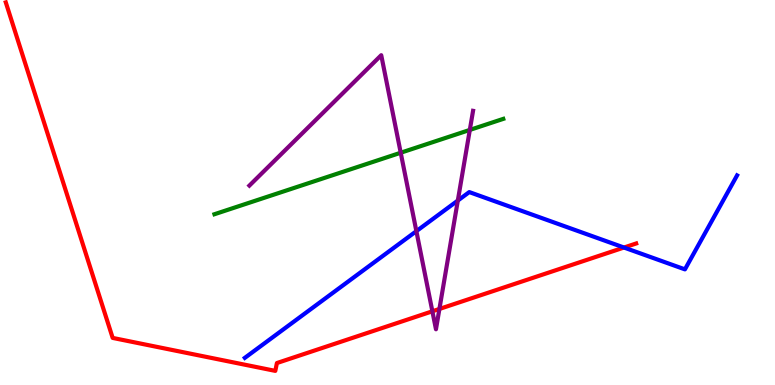[{'lines': ['blue', 'red'], 'intersections': [{'x': 8.05, 'y': 3.57}]}, {'lines': ['green', 'red'], 'intersections': []}, {'lines': ['purple', 'red'], 'intersections': [{'x': 5.58, 'y': 1.91}, {'x': 5.67, 'y': 1.98}]}, {'lines': ['blue', 'green'], 'intersections': []}, {'lines': ['blue', 'purple'], 'intersections': [{'x': 5.37, 'y': 4.0}, {'x': 5.91, 'y': 4.79}]}, {'lines': ['green', 'purple'], 'intersections': [{'x': 5.17, 'y': 6.03}, {'x': 6.06, 'y': 6.63}]}]